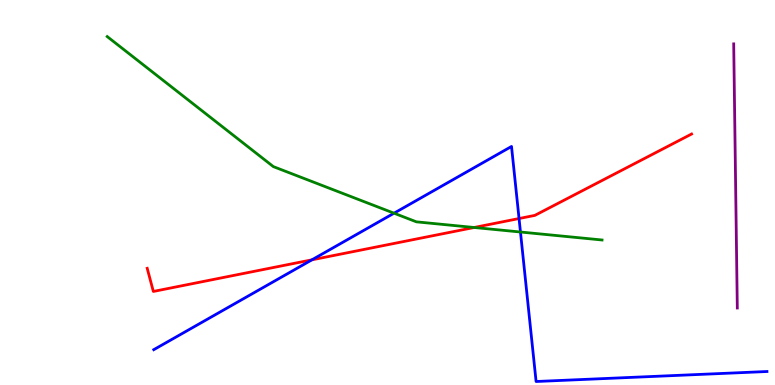[{'lines': ['blue', 'red'], 'intersections': [{'x': 4.02, 'y': 3.25}, {'x': 6.7, 'y': 4.32}]}, {'lines': ['green', 'red'], 'intersections': [{'x': 6.12, 'y': 4.09}]}, {'lines': ['purple', 'red'], 'intersections': []}, {'lines': ['blue', 'green'], 'intersections': [{'x': 5.08, 'y': 4.46}, {'x': 6.72, 'y': 3.97}]}, {'lines': ['blue', 'purple'], 'intersections': []}, {'lines': ['green', 'purple'], 'intersections': []}]